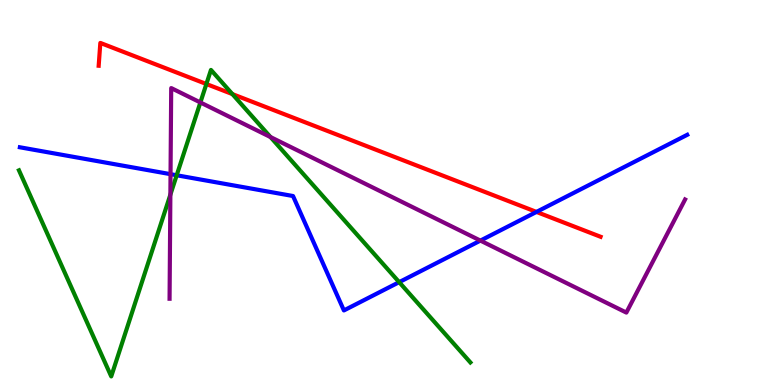[{'lines': ['blue', 'red'], 'intersections': [{'x': 6.92, 'y': 4.5}]}, {'lines': ['green', 'red'], 'intersections': [{'x': 2.66, 'y': 7.82}, {'x': 3.0, 'y': 7.56}]}, {'lines': ['purple', 'red'], 'intersections': []}, {'lines': ['blue', 'green'], 'intersections': [{'x': 2.28, 'y': 5.45}, {'x': 5.15, 'y': 2.67}]}, {'lines': ['blue', 'purple'], 'intersections': [{'x': 2.2, 'y': 5.48}, {'x': 6.2, 'y': 3.75}]}, {'lines': ['green', 'purple'], 'intersections': [{'x': 2.2, 'y': 4.94}, {'x': 2.59, 'y': 7.34}, {'x': 3.49, 'y': 6.44}]}]